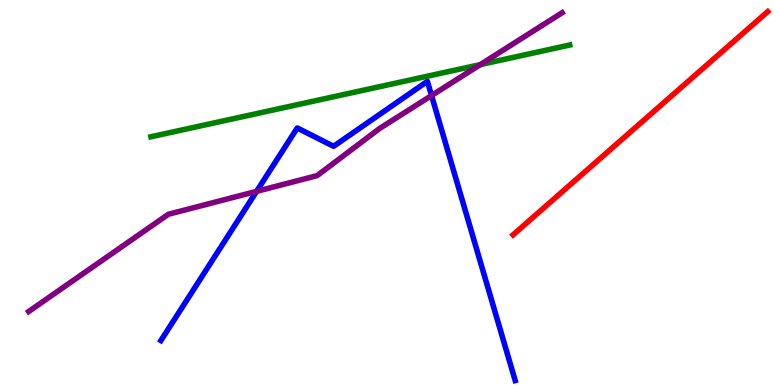[{'lines': ['blue', 'red'], 'intersections': []}, {'lines': ['green', 'red'], 'intersections': []}, {'lines': ['purple', 'red'], 'intersections': []}, {'lines': ['blue', 'green'], 'intersections': []}, {'lines': ['blue', 'purple'], 'intersections': [{'x': 3.31, 'y': 5.03}, {'x': 5.57, 'y': 7.52}]}, {'lines': ['green', 'purple'], 'intersections': [{'x': 6.2, 'y': 8.32}]}]